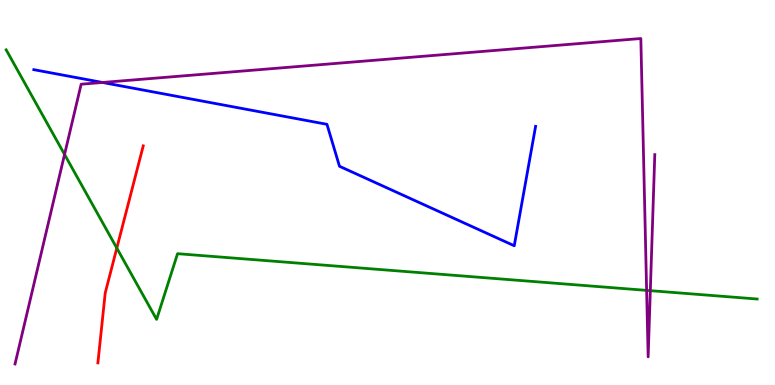[{'lines': ['blue', 'red'], 'intersections': []}, {'lines': ['green', 'red'], 'intersections': [{'x': 1.51, 'y': 3.56}]}, {'lines': ['purple', 'red'], 'intersections': []}, {'lines': ['blue', 'green'], 'intersections': []}, {'lines': ['blue', 'purple'], 'intersections': [{'x': 1.32, 'y': 7.86}]}, {'lines': ['green', 'purple'], 'intersections': [{'x': 0.833, 'y': 5.99}, {'x': 8.34, 'y': 2.46}, {'x': 8.39, 'y': 2.45}]}]